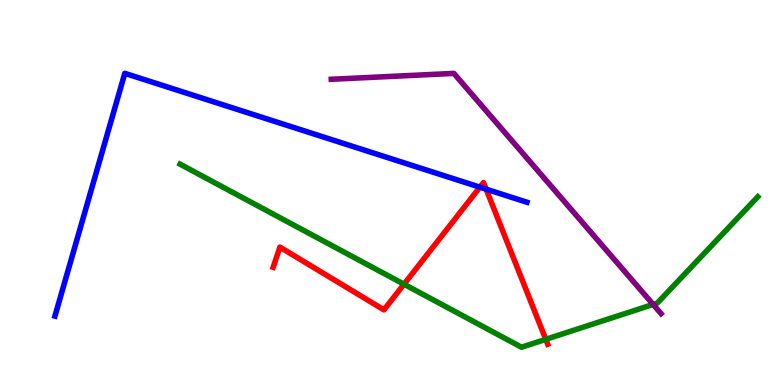[{'lines': ['blue', 'red'], 'intersections': [{'x': 6.19, 'y': 5.14}, {'x': 6.27, 'y': 5.09}]}, {'lines': ['green', 'red'], 'intersections': [{'x': 5.21, 'y': 2.62}, {'x': 7.04, 'y': 1.19}]}, {'lines': ['purple', 'red'], 'intersections': []}, {'lines': ['blue', 'green'], 'intersections': []}, {'lines': ['blue', 'purple'], 'intersections': []}, {'lines': ['green', 'purple'], 'intersections': [{'x': 8.43, 'y': 2.09}]}]